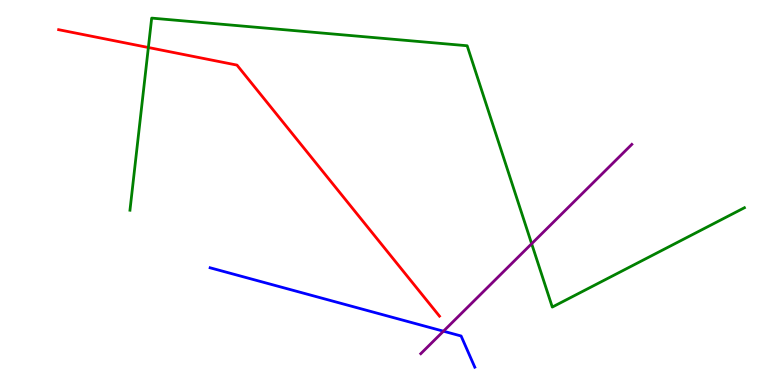[{'lines': ['blue', 'red'], 'intersections': []}, {'lines': ['green', 'red'], 'intersections': [{'x': 1.91, 'y': 8.77}]}, {'lines': ['purple', 'red'], 'intersections': []}, {'lines': ['blue', 'green'], 'intersections': []}, {'lines': ['blue', 'purple'], 'intersections': [{'x': 5.72, 'y': 1.4}]}, {'lines': ['green', 'purple'], 'intersections': [{'x': 6.86, 'y': 3.67}]}]